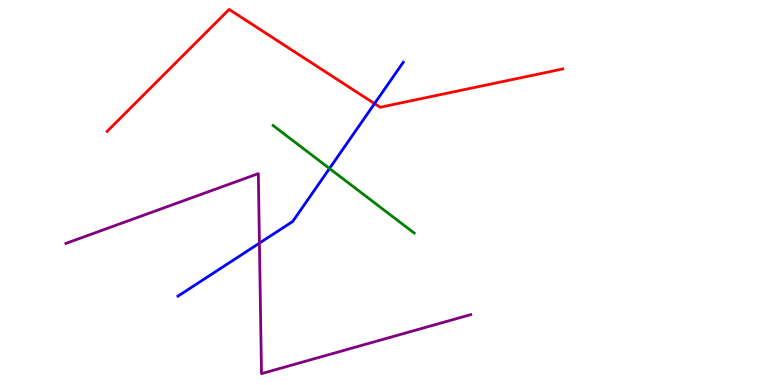[{'lines': ['blue', 'red'], 'intersections': [{'x': 4.83, 'y': 7.31}]}, {'lines': ['green', 'red'], 'intersections': []}, {'lines': ['purple', 'red'], 'intersections': []}, {'lines': ['blue', 'green'], 'intersections': [{'x': 4.25, 'y': 5.62}]}, {'lines': ['blue', 'purple'], 'intersections': [{'x': 3.35, 'y': 3.68}]}, {'lines': ['green', 'purple'], 'intersections': []}]